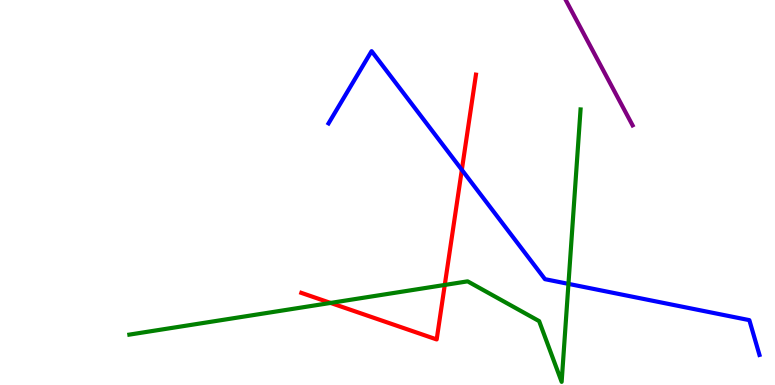[{'lines': ['blue', 'red'], 'intersections': [{'x': 5.96, 'y': 5.59}]}, {'lines': ['green', 'red'], 'intersections': [{'x': 4.27, 'y': 2.13}, {'x': 5.74, 'y': 2.6}]}, {'lines': ['purple', 'red'], 'intersections': []}, {'lines': ['blue', 'green'], 'intersections': [{'x': 7.33, 'y': 2.63}]}, {'lines': ['blue', 'purple'], 'intersections': []}, {'lines': ['green', 'purple'], 'intersections': []}]